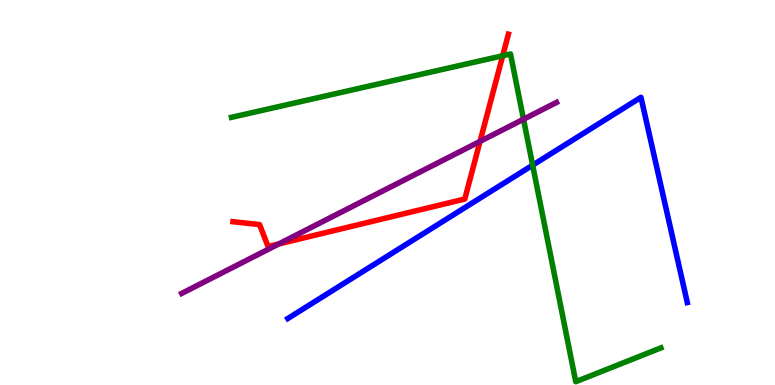[{'lines': ['blue', 'red'], 'intersections': []}, {'lines': ['green', 'red'], 'intersections': [{'x': 6.49, 'y': 8.55}]}, {'lines': ['purple', 'red'], 'intersections': [{'x': 3.6, 'y': 3.66}, {'x': 6.19, 'y': 6.33}]}, {'lines': ['blue', 'green'], 'intersections': [{'x': 6.87, 'y': 5.71}]}, {'lines': ['blue', 'purple'], 'intersections': []}, {'lines': ['green', 'purple'], 'intersections': [{'x': 6.75, 'y': 6.9}]}]